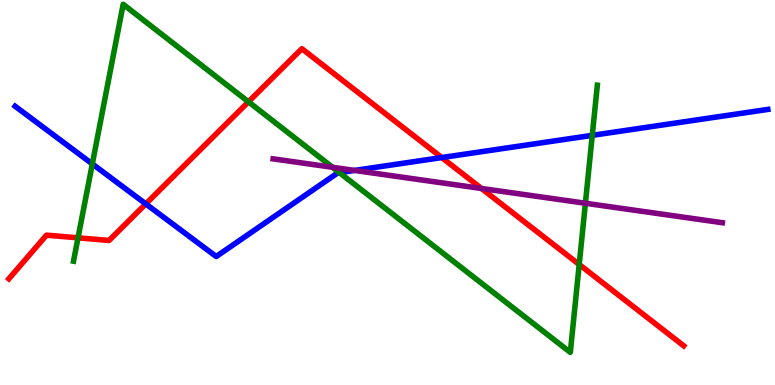[{'lines': ['blue', 'red'], 'intersections': [{'x': 1.88, 'y': 4.7}, {'x': 5.7, 'y': 5.91}]}, {'lines': ['green', 'red'], 'intersections': [{'x': 1.01, 'y': 3.82}, {'x': 3.21, 'y': 7.36}, {'x': 7.47, 'y': 3.13}]}, {'lines': ['purple', 'red'], 'intersections': [{'x': 6.21, 'y': 5.1}]}, {'lines': ['blue', 'green'], 'intersections': [{'x': 1.19, 'y': 5.74}, {'x': 4.38, 'y': 5.52}, {'x': 7.64, 'y': 6.48}]}, {'lines': ['blue', 'purple'], 'intersections': [{'x': 4.58, 'y': 5.57}]}, {'lines': ['green', 'purple'], 'intersections': [{'x': 4.29, 'y': 5.65}, {'x': 7.55, 'y': 4.72}]}]